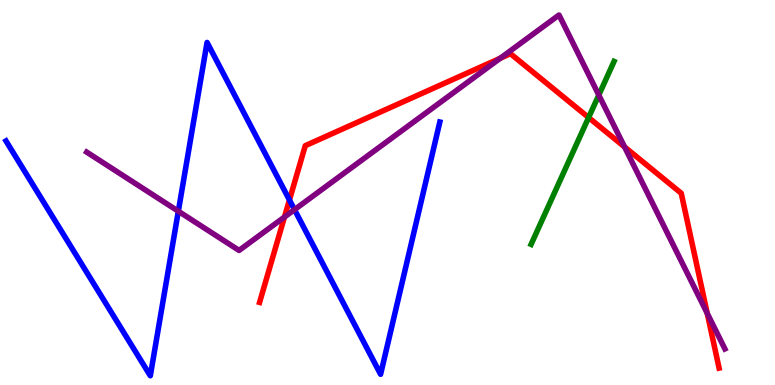[{'lines': ['blue', 'red'], 'intersections': [{'x': 3.73, 'y': 4.81}]}, {'lines': ['green', 'red'], 'intersections': [{'x': 7.59, 'y': 6.95}]}, {'lines': ['purple', 'red'], 'intersections': [{'x': 3.67, 'y': 4.36}, {'x': 6.46, 'y': 8.49}, {'x': 8.06, 'y': 6.18}, {'x': 9.13, 'y': 1.86}]}, {'lines': ['blue', 'green'], 'intersections': []}, {'lines': ['blue', 'purple'], 'intersections': [{'x': 2.3, 'y': 4.51}, {'x': 3.8, 'y': 4.55}]}, {'lines': ['green', 'purple'], 'intersections': [{'x': 7.73, 'y': 7.53}]}]